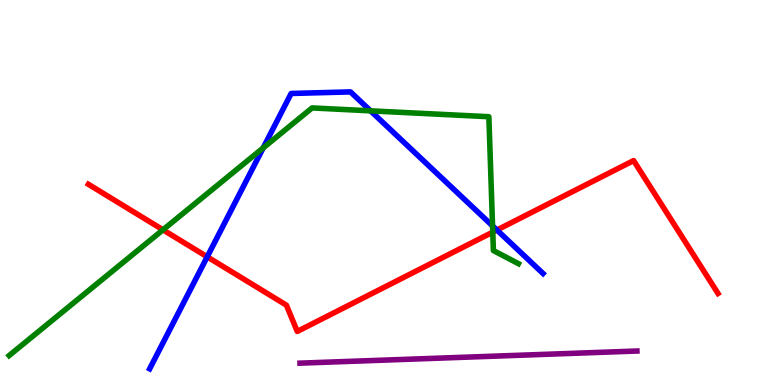[{'lines': ['blue', 'red'], 'intersections': [{'x': 2.67, 'y': 3.33}, {'x': 6.41, 'y': 4.03}]}, {'lines': ['green', 'red'], 'intersections': [{'x': 2.1, 'y': 4.03}, {'x': 6.36, 'y': 3.97}]}, {'lines': ['purple', 'red'], 'intersections': []}, {'lines': ['blue', 'green'], 'intersections': [{'x': 3.4, 'y': 6.16}, {'x': 4.78, 'y': 7.12}, {'x': 6.36, 'y': 4.13}]}, {'lines': ['blue', 'purple'], 'intersections': []}, {'lines': ['green', 'purple'], 'intersections': []}]